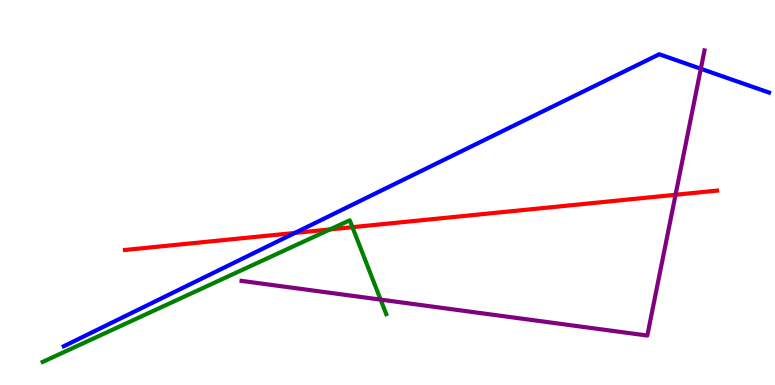[{'lines': ['blue', 'red'], 'intersections': [{'x': 3.8, 'y': 3.95}]}, {'lines': ['green', 'red'], 'intersections': [{'x': 4.26, 'y': 4.04}, {'x': 4.55, 'y': 4.1}]}, {'lines': ['purple', 'red'], 'intersections': [{'x': 8.72, 'y': 4.94}]}, {'lines': ['blue', 'green'], 'intersections': []}, {'lines': ['blue', 'purple'], 'intersections': [{'x': 9.04, 'y': 8.21}]}, {'lines': ['green', 'purple'], 'intersections': [{'x': 4.91, 'y': 2.22}]}]